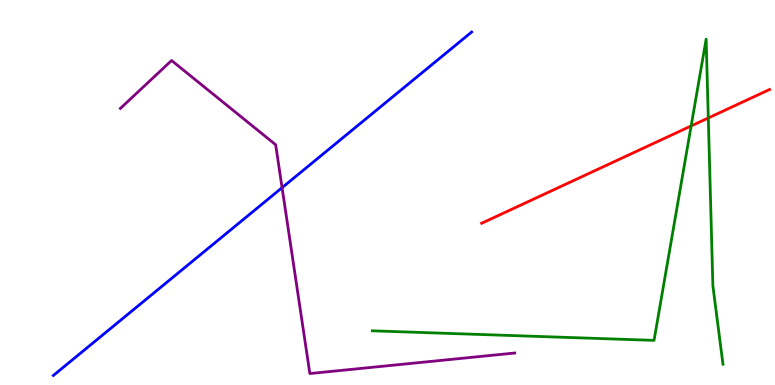[{'lines': ['blue', 'red'], 'intersections': []}, {'lines': ['green', 'red'], 'intersections': [{'x': 8.92, 'y': 6.73}, {'x': 9.14, 'y': 6.94}]}, {'lines': ['purple', 'red'], 'intersections': []}, {'lines': ['blue', 'green'], 'intersections': []}, {'lines': ['blue', 'purple'], 'intersections': [{'x': 3.64, 'y': 5.13}]}, {'lines': ['green', 'purple'], 'intersections': []}]